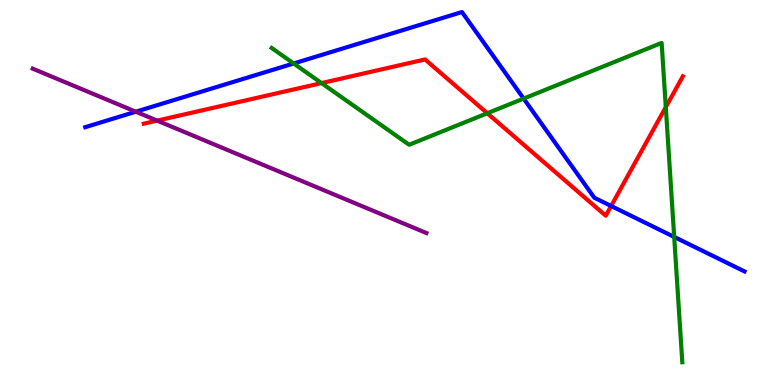[{'lines': ['blue', 'red'], 'intersections': [{'x': 7.89, 'y': 4.65}]}, {'lines': ['green', 'red'], 'intersections': [{'x': 4.15, 'y': 7.84}, {'x': 6.29, 'y': 7.06}, {'x': 8.59, 'y': 7.22}]}, {'lines': ['purple', 'red'], 'intersections': [{'x': 2.03, 'y': 6.87}]}, {'lines': ['blue', 'green'], 'intersections': [{'x': 3.79, 'y': 8.35}, {'x': 6.76, 'y': 7.44}, {'x': 8.7, 'y': 3.85}]}, {'lines': ['blue', 'purple'], 'intersections': [{'x': 1.75, 'y': 7.1}]}, {'lines': ['green', 'purple'], 'intersections': []}]